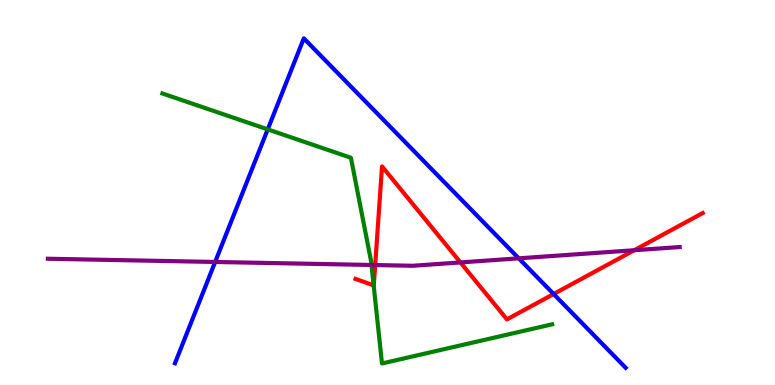[{'lines': ['blue', 'red'], 'intersections': [{'x': 7.14, 'y': 2.36}]}, {'lines': ['green', 'red'], 'intersections': [{'x': 4.82, 'y': 2.59}]}, {'lines': ['purple', 'red'], 'intersections': [{'x': 4.84, 'y': 3.12}, {'x': 5.94, 'y': 3.18}, {'x': 8.18, 'y': 3.5}]}, {'lines': ['blue', 'green'], 'intersections': [{'x': 3.45, 'y': 6.64}]}, {'lines': ['blue', 'purple'], 'intersections': [{'x': 2.78, 'y': 3.2}, {'x': 6.69, 'y': 3.29}]}, {'lines': ['green', 'purple'], 'intersections': [{'x': 4.79, 'y': 3.12}]}]